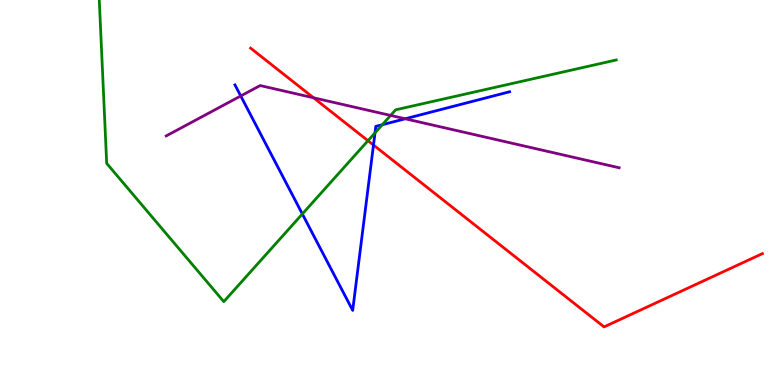[{'lines': ['blue', 'red'], 'intersections': [{'x': 4.82, 'y': 6.23}]}, {'lines': ['green', 'red'], 'intersections': [{'x': 4.75, 'y': 6.35}]}, {'lines': ['purple', 'red'], 'intersections': [{'x': 4.05, 'y': 7.46}]}, {'lines': ['blue', 'green'], 'intersections': [{'x': 3.9, 'y': 4.44}, {'x': 4.84, 'y': 6.55}, {'x': 4.93, 'y': 6.76}]}, {'lines': ['blue', 'purple'], 'intersections': [{'x': 3.11, 'y': 7.51}, {'x': 5.23, 'y': 6.91}]}, {'lines': ['green', 'purple'], 'intersections': [{'x': 5.04, 'y': 7.0}]}]